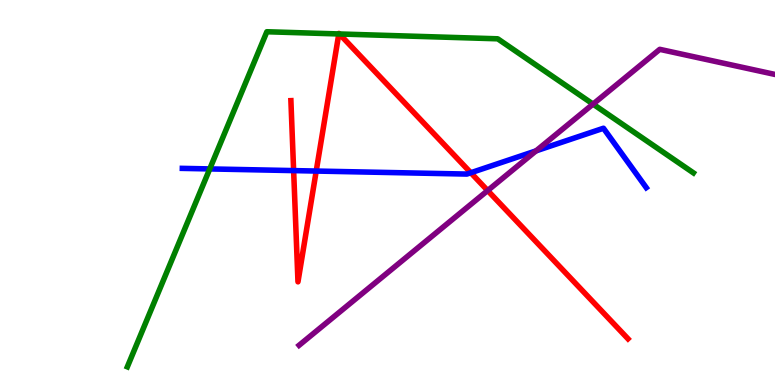[{'lines': ['blue', 'red'], 'intersections': [{'x': 3.79, 'y': 5.57}, {'x': 4.08, 'y': 5.56}, {'x': 6.07, 'y': 5.51}]}, {'lines': ['green', 'red'], 'intersections': [{'x': 4.37, 'y': 9.12}, {'x': 4.38, 'y': 9.12}]}, {'lines': ['purple', 'red'], 'intersections': [{'x': 6.29, 'y': 5.05}]}, {'lines': ['blue', 'green'], 'intersections': [{'x': 2.71, 'y': 5.61}]}, {'lines': ['blue', 'purple'], 'intersections': [{'x': 6.92, 'y': 6.08}]}, {'lines': ['green', 'purple'], 'intersections': [{'x': 7.65, 'y': 7.3}]}]